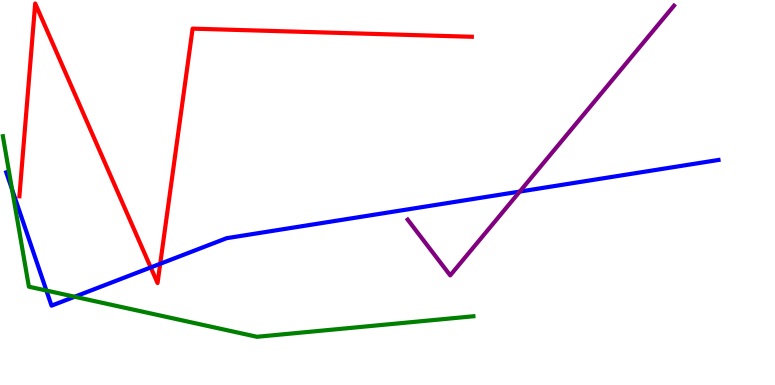[{'lines': ['blue', 'red'], 'intersections': [{'x': 1.94, 'y': 3.05}, {'x': 2.07, 'y': 3.15}]}, {'lines': ['green', 'red'], 'intersections': []}, {'lines': ['purple', 'red'], 'intersections': []}, {'lines': ['blue', 'green'], 'intersections': [{'x': 0.156, 'y': 5.08}, {'x': 0.599, 'y': 2.45}, {'x': 0.964, 'y': 2.29}]}, {'lines': ['blue', 'purple'], 'intersections': [{'x': 6.71, 'y': 5.02}]}, {'lines': ['green', 'purple'], 'intersections': []}]